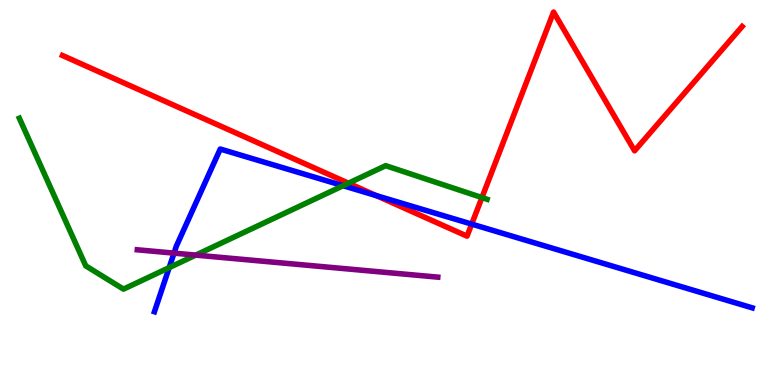[{'lines': ['blue', 'red'], 'intersections': [{'x': 4.86, 'y': 4.92}, {'x': 6.09, 'y': 4.18}]}, {'lines': ['green', 'red'], 'intersections': [{'x': 4.5, 'y': 5.24}, {'x': 6.22, 'y': 4.87}]}, {'lines': ['purple', 'red'], 'intersections': []}, {'lines': ['blue', 'green'], 'intersections': [{'x': 2.18, 'y': 3.05}, {'x': 4.43, 'y': 5.18}]}, {'lines': ['blue', 'purple'], 'intersections': [{'x': 2.25, 'y': 3.43}]}, {'lines': ['green', 'purple'], 'intersections': [{'x': 2.53, 'y': 3.37}]}]